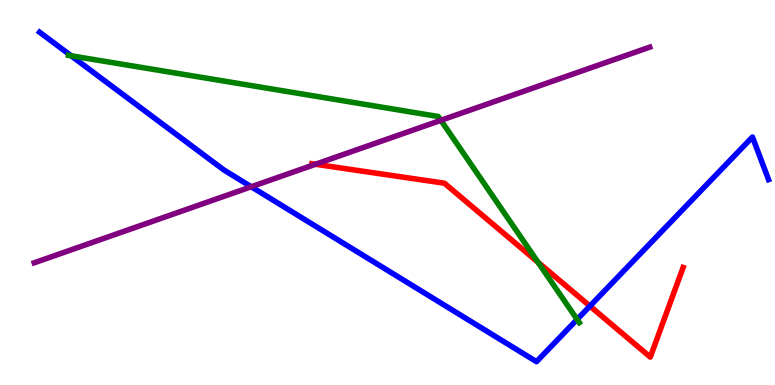[{'lines': ['blue', 'red'], 'intersections': [{'x': 7.61, 'y': 2.05}]}, {'lines': ['green', 'red'], 'intersections': [{'x': 6.94, 'y': 3.19}]}, {'lines': ['purple', 'red'], 'intersections': [{'x': 4.07, 'y': 5.73}]}, {'lines': ['blue', 'green'], 'intersections': [{'x': 0.919, 'y': 8.55}, {'x': 7.45, 'y': 1.7}]}, {'lines': ['blue', 'purple'], 'intersections': [{'x': 3.24, 'y': 5.15}]}, {'lines': ['green', 'purple'], 'intersections': [{'x': 5.69, 'y': 6.87}]}]